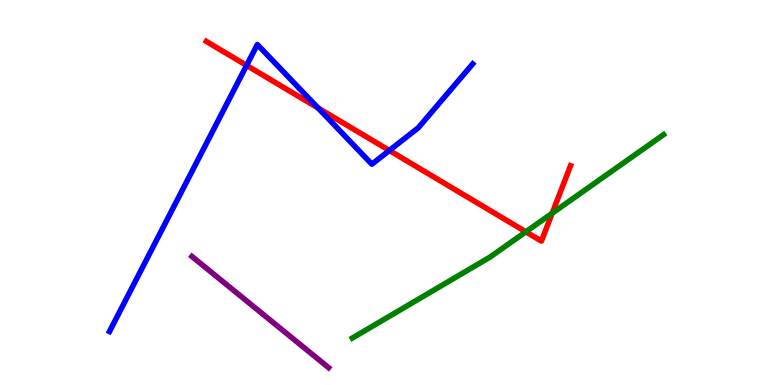[{'lines': ['blue', 'red'], 'intersections': [{'x': 3.18, 'y': 8.3}, {'x': 4.1, 'y': 7.2}, {'x': 5.02, 'y': 6.09}]}, {'lines': ['green', 'red'], 'intersections': [{'x': 6.79, 'y': 3.98}, {'x': 7.13, 'y': 4.46}]}, {'lines': ['purple', 'red'], 'intersections': []}, {'lines': ['blue', 'green'], 'intersections': []}, {'lines': ['blue', 'purple'], 'intersections': []}, {'lines': ['green', 'purple'], 'intersections': []}]